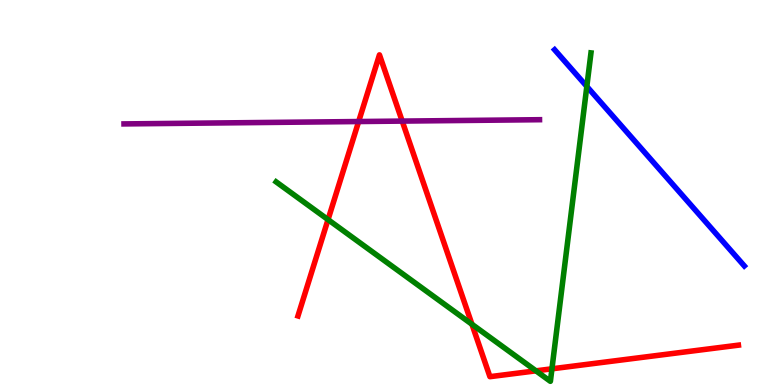[{'lines': ['blue', 'red'], 'intersections': []}, {'lines': ['green', 'red'], 'intersections': [{'x': 4.23, 'y': 4.3}, {'x': 6.09, 'y': 1.58}, {'x': 6.92, 'y': 0.368}, {'x': 7.12, 'y': 0.421}]}, {'lines': ['purple', 'red'], 'intersections': [{'x': 4.63, 'y': 6.84}, {'x': 5.19, 'y': 6.85}]}, {'lines': ['blue', 'green'], 'intersections': [{'x': 7.57, 'y': 7.75}]}, {'lines': ['blue', 'purple'], 'intersections': []}, {'lines': ['green', 'purple'], 'intersections': []}]